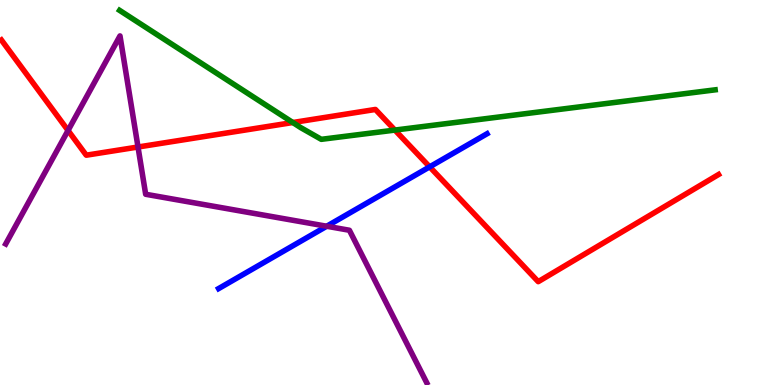[{'lines': ['blue', 'red'], 'intersections': [{'x': 5.54, 'y': 5.67}]}, {'lines': ['green', 'red'], 'intersections': [{'x': 3.78, 'y': 6.82}, {'x': 5.1, 'y': 6.62}]}, {'lines': ['purple', 'red'], 'intersections': [{'x': 0.878, 'y': 6.61}, {'x': 1.78, 'y': 6.18}]}, {'lines': ['blue', 'green'], 'intersections': []}, {'lines': ['blue', 'purple'], 'intersections': [{'x': 4.22, 'y': 4.12}]}, {'lines': ['green', 'purple'], 'intersections': []}]